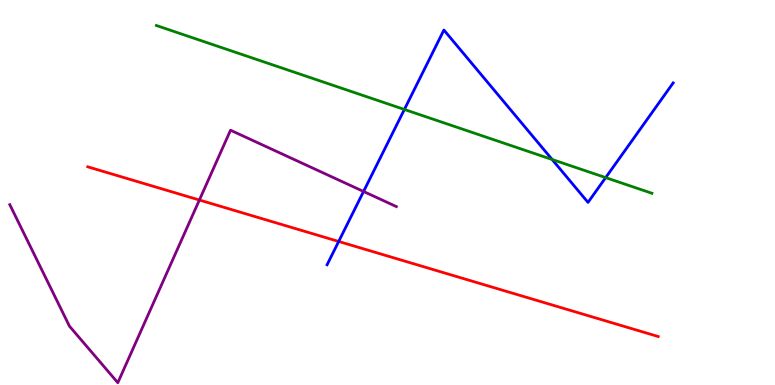[{'lines': ['blue', 'red'], 'intersections': [{'x': 4.37, 'y': 3.73}]}, {'lines': ['green', 'red'], 'intersections': []}, {'lines': ['purple', 'red'], 'intersections': [{'x': 2.57, 'y': 4.8}]}, {'lines': ['blue', 'green'], 'intersections': [{'x': 5.22, 'y': 7.16}, {'x': 7.12, 'y': 5.86}, {'x': 7.82, 'y': 5.39}]}, {'lines': ['blue', 'purple'], 'intersections': [{'x': 4.69, 'y': 5.03}]}, {'lines': ['green', 'purple'], 'intersections': []}]